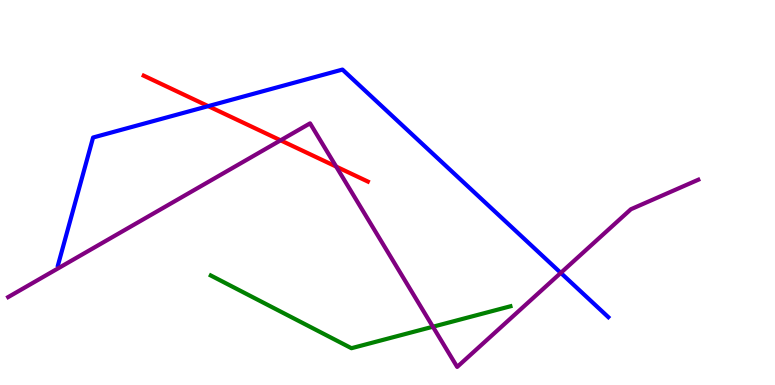[{'lines': ['blue', 'red'], 'intersections': [{'x': 2.69, 'y': 7.24}]}, {'lines': ['green', 'red'], 'intersections': []}, {'lines': ['purple', 'red'], 'intersections': [{'x': 3.62, 'y': 6.36}, {'x': 4.34, 'y': 5.67}]}, {'lines': ['blue', 'green'], 'intersections': []}, {'lines': ['blue', 'purple'], 'intersections': [{'x': 7.24, 'y': 2.91}]}, {'lines': ['green', 'purple'], 'intersections': [{'x': 5.59, 'y': 1.51}]}]